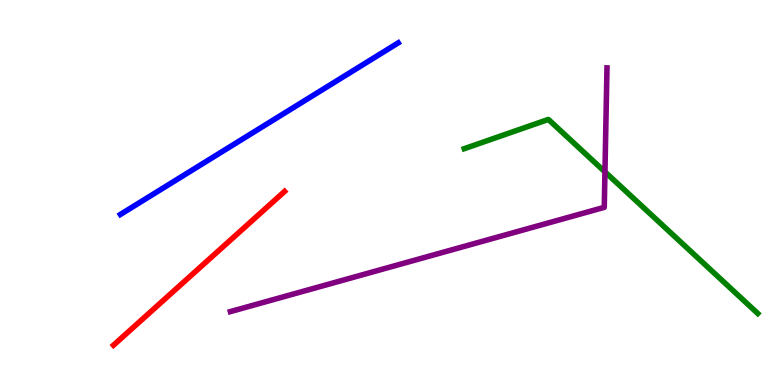[{'lines': ['blue', 'red'], 'intersections': []}, {'lines': ['green', 'red'], 'intersections': []}, {'lines': ['purple', 'red'], 'intersections': []}, {'lines': ['blue', 'green'], 'intersections': []}, {'lines': ['blue', 'purple'], 'intersections': []}, {'lines': ['green', 'purple'], 'intersections': [{'x': 7.81, 'y': 5.54}]}]